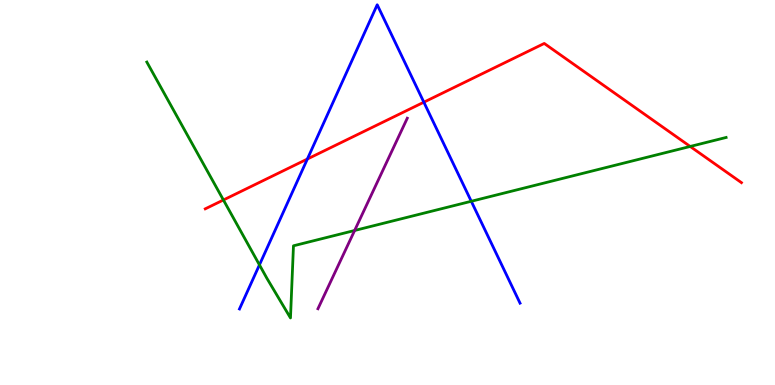[{'lines': ['blue', 'red'], 'intersections': [{'x': 3.97, 'y': 5.87}, {'x': 5.47, 'y': 7.35}]}, {'lines': ['green', 'red'], 'intersections': [{'x': 2.88, 'y': 4.81}, {'x': 8.91, 'y': 6.2}]}, {'lines': ['purple', 'red'], 'intersections': []}, {'lines': ['blue', 'green'], 'intersections': [{'x': 3.35, 'y': 3.12}, {'x': 6.08, 'y': 4.77}]}, {'lines': ['blue', 'purple'], 'intersections': []}, {'lines': ['green', 'purple'], 'intersections': [{'x': 4.58, 'y': 4.01}]}]